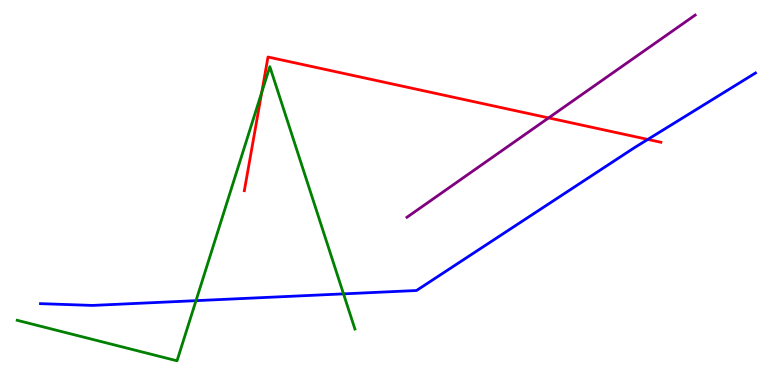[{'lines': ['blue', 'red'], 'intersections': [{'x': 8.36, 'y': 6.38}]}, {'lines': ['green', 'red'], 'intersections': [{'x': 3.38, 'y': 7.6}]}, {'lines': ['purple', 'red'], 'intersections': [{'x': 7.08, 'y': 6.94}]}, {'lines': ['blue', 'green'], 'intersections': [{'x': 2.53, 'y': 2.19}, {'x': 4.43, 'y': 2.37}]}, {'lines': ['blue', 'purple'], 'intersections': []}, {'lines': ['green', 'purple'], 'intersections': []}]